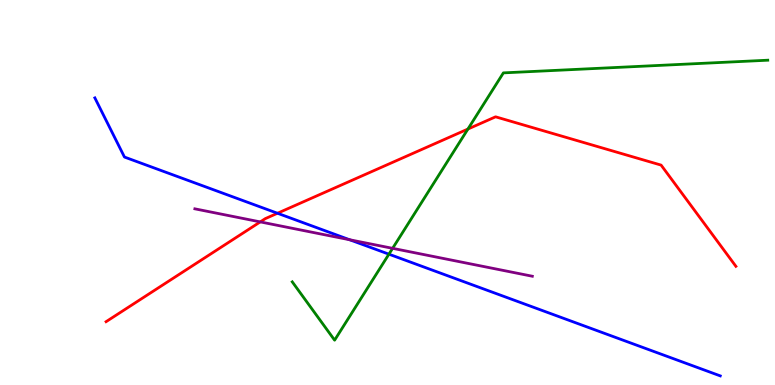[{'lines': ['blue', 'red'], 'intersections': [{'x': 3.58, 'y': 4.46}]}, {'lines': ['green', 'red'], 'intersections': [{'x': 6.04, 'y': 6.65}]}, {'lines': ['purple', 'red'], 'intersections': [{'x': 3.36, 'y': 4.24}]}, {'lines': ['blue', 'green'], 'intersections': [{'x': 5.02, 'y': 3.4}]}, {'lines': ['blue', 'purple'], 'intersections': [{'x': 4.51, 'y': 3.77}]}, {'lines': ['green', 'purple'], 'intersections': [{'x': 5.07, 'y': 3.55}]}]